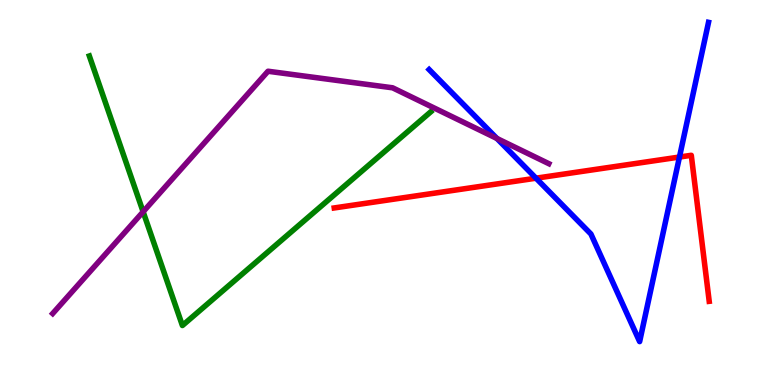[{'lines': ['blue', 'red'], 'intersections': [{'x': 6.92, 'y': 5.37}, {'x': 8.77, 'y': 5.92}]}, {'lines': ['green', 'red'], 'intersections': []}, {'lines': ['purple', 'red'], 'intersections': []}, {'lines': ['blue', 'green'], 'intersections': []}, {'lines': ['blue', 'purple'], 'intersections': [{'x': 6.41, 'y': 6.4}]}, {'lines': ['green', 'purple'], 'intersections': [{'x': 1.85, 'y': 4.5}]}]